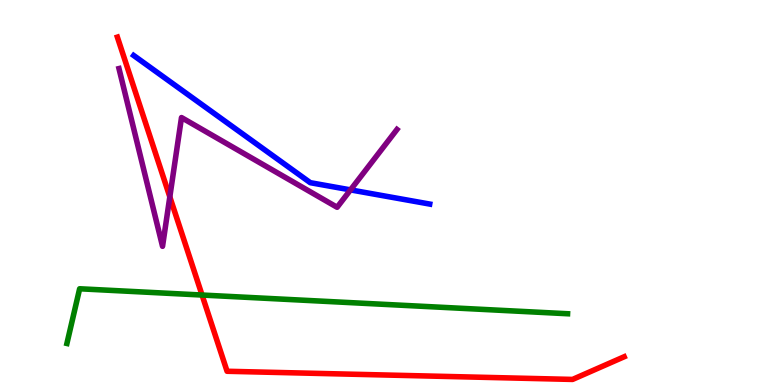[{'lines': ['blue', 'red'], 'intersections': []}, {'lines': ['green', 'red'], 'intersections': [{'x': 2.61, 'y': 2.34}]}, {'lines': ['purple', 'red'], 'intersections': [{'x': 2.19, 'y': 4.89}]}, {'lines': ['blue', 'green'], 'intersections': []}, {'lines': ['blue', 'purple'], 'intersections': [{'x': 4.52, 'y': 5.07}]}, {'lines': ['green', 'purple'], 'intersections': []}]